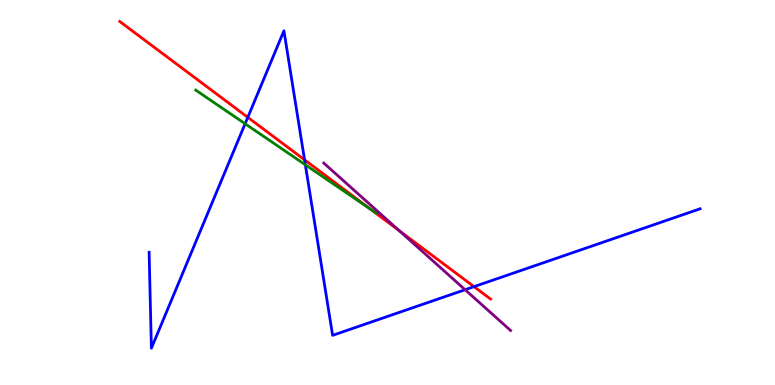[{'lines': ['blue', 'red'], 'intersections': [{'x': 3.2, 'y': 6.95}, {'x': 3.93, 'y': 5.85}, {'x': 6.12, 'y': 2.55}]}, {'lines': ['green', 'red'], 'intersections': [{'x': 4.78, 'y': 4.57}]}, {'lines': ['purple', 'red'], 'intersections': [{'x': 5.15, 'y': 4.01}]}, {'lines': ['blue', 'green'], 'intersections': [{'x': 3.16, 'y': 6.79}, {'x': 3.94, 'y': 5.72}]}, {'lines': ['blue', 'purple'], 'intersections': [{'x': 6.0, 'y': 2.47}]}, {'lines': ['green', 'purple'], 'intersections': []}]